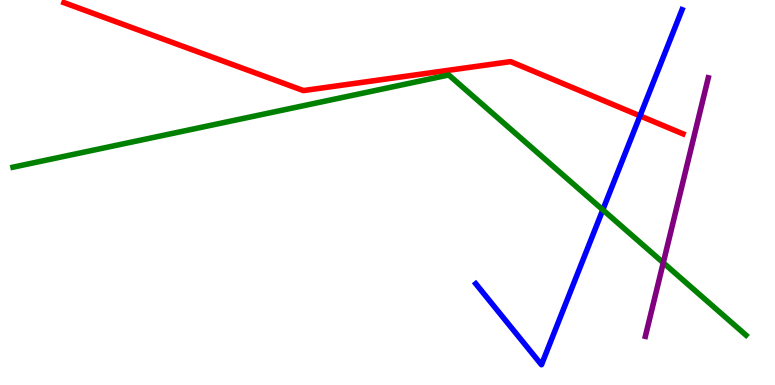[{'lines': ['blue', 'red'], 'intersections': [{'x': 8.26, 'y': 6.99}]}, {'lines': ['green', 'red'], 'intersections': []}, {'lines': ['purple', 'red'], 'intersections': []}, {'lines': ['blue', 'green'], 'intersections': [{'x': 7.78, 'y': 4.55}]}, {'lines': ['blue', 'purple'], 'intersections': []}, {'lines': ['green', 'purple'], 'intersections': [{'x': 8.56, 'y': 3.18}]}]